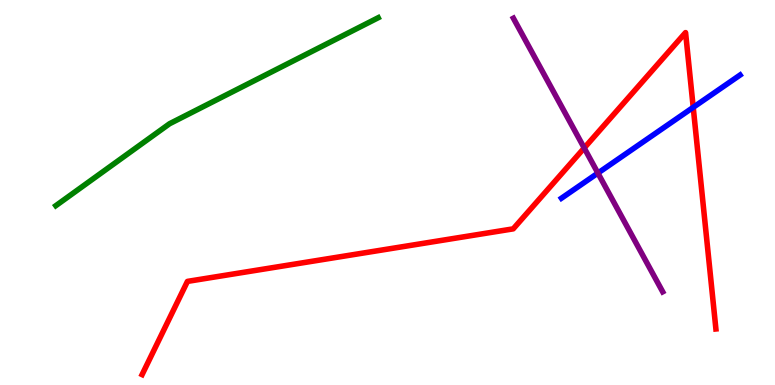[{'lines': ['blue', 'red'], 'intersections': [{'x': 8.94, 'y': 7.21}]}, {'lines': ['green', 'red'], 'intersections': []}, {'lines': ['purple', 'red'], 'intersections': [{'x': 7.54, 'y': 6.16}]}, {'lines': ['blue', 'green'], 'intersections': []}, {'lines': ['blue', 'purple'], 'intersections': [{'x': 7.71, 'y': 5.5}]}, {'lines': ['green', 'purple'], 'intersections': []}]